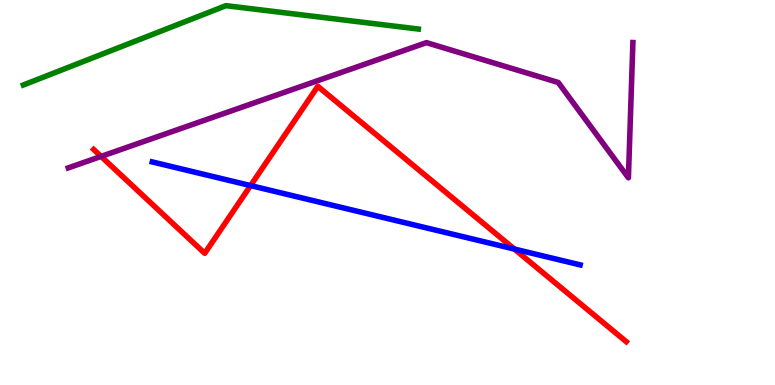[{'lines': ['blue', 'red'], 'intersections': [{'x': 3.23, 'y': 5.18}, {'x': 6.64, 'y': 3.53}]}, {'lines': ['green', 'red'], 'intersections': []}, {'lines': ['purple', 'red'], 'intersections': [{'x': 1.3, 'y': 5.94}]}, {'lines': ['blue', 'green'], 'intersections': []}, {'lines': ['blue', 'purple'], 'intersections': []}, {'lines': ['green', 'purple'], 'intersections': []}]